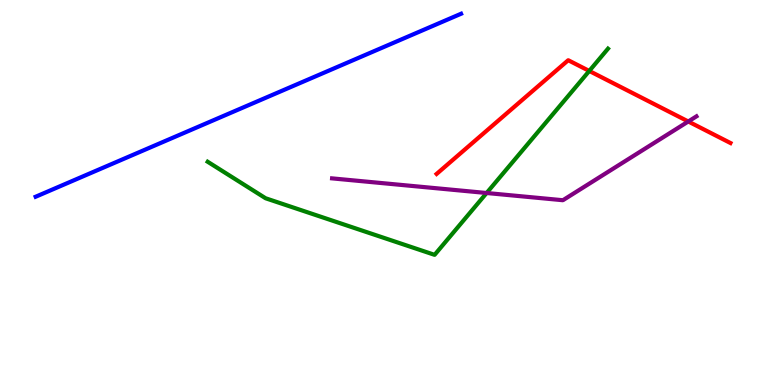[{'lines': ['blue', 'red'], 'intersections': []}, {'lines': ['green', 'red'], 'intersections': [{'x': 7.6, 'y': 8.16}]}, {'lines': ['purple', 'red'], 'intersections': [{'x': 8.88, 'y': 6.84}]}, {'lines': ['blue', 'green'], 'intersections': []}, {'lines': ['blue', 'purple'], 'intersections': []}, {'lines': ['green', 'purple'], 'intersections': [{'x': 6.28, 'y': 4.99}]}]